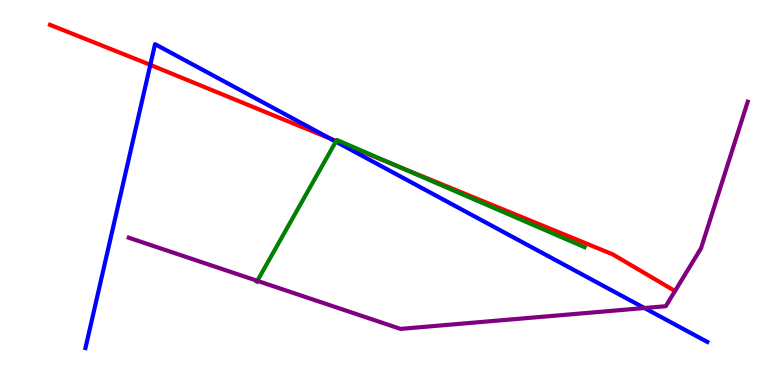[{'lines': ['blue', 'red'], 'intersections': [{'x': 1.94, 'y': 8.32}, {'x': 4.26, 'y': 6.4}]}, {'lines': ['green', 'red'], 'intersections': [{'x': 4.34, 'y': 6.34}, {'x': 5.1, 'y': 5.71}]}, {'lines': ['purple', 'red'], 'intersections': []}, {'lines': ['blue', 'green'], 'intersections': [{'x': 4.33, 'y': 6.32}]}, {'lines': ['blue', 'purple'], 'intersections': [{'x': 8.32, 'y': 2.0}]}, {'lines': ['green', 'purple'], 'intersections': [{'x': 3.32, 'y': 2.71}]}]